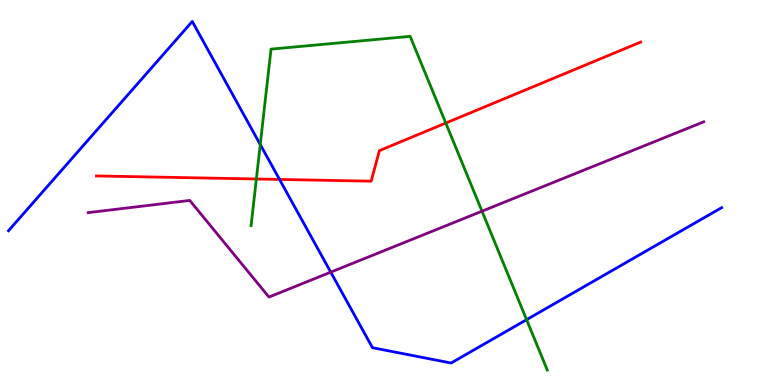[{'lines': ['blue', 'red'], 'intersections': [{'x': 3.61, 'y': 5.34}]}, {'lines': ['green', 'red'], 'intersections': [{'x': 3.31, 'y': 5.35}, {'x': 5.75, 'y': 6.8}]}, {'lines': ['purple', 'red'], 'intersections': []}, {'lines': ['blue', 'green'], 'intersections': [{'x': 3.36, 'y': 6.25}, {'x': 6.79, 'y': 1.7}]}, {'lines': ['blue', 'purple'], 'intersections': [{'x': 4.27, 'y': 2.93}]}, {'lines': ['green', 'purple'], 'intersections': [{'x': 6.22, 'y': 4.51}]}]